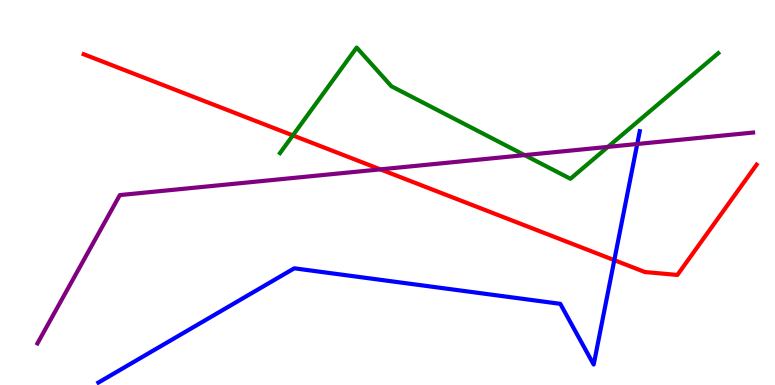[{'lines': ['blue', 'red'], 'intersections': [{'x': 7.93, 'y': 3.24}]}, {'lines': ['green', 'red'], 'intersections': [{'x': 3.78, 'y': 6.48}]}, {'lines': ['purple', 'red'], 'intersections': [{'x': 4.91, 'y': 5.6}]}, {'lines': ['blue', 'green'], 'intersections': []}, {'lines': ['blue', 'purple'], 'intersections': [{'x': 8.22, 'y': 6.26}]}, {'lines': ['green', 'purple'], 'intersections': [{'x': 6.77, 'y': 5.97}, {'x': 7.84, 'y': 6.18}]}]